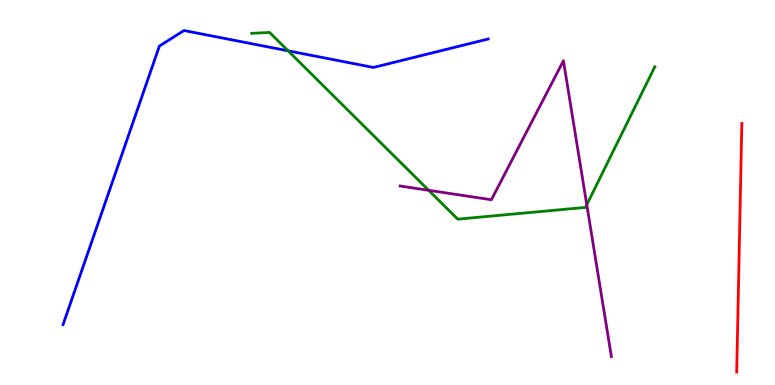[{'lines': ['blue', 'red'], 'intersections': []}, {'lines': ['green', 'red'], 'intersections': []}, {'lines': ['purple', 'red'], 'intersections': []}, {'lines': ['blue', 'green'], 'intersections': [{'x': 3.72, 'y': 8.68}]}, {'lines': ['blue', 'purple'], 'intersections': []}, {'lines': ['green', 'purple'], 'intersections': [{'x': 5.53, 'y': 5.06}, {'x': 7.57, 'y': 4.68}]}]